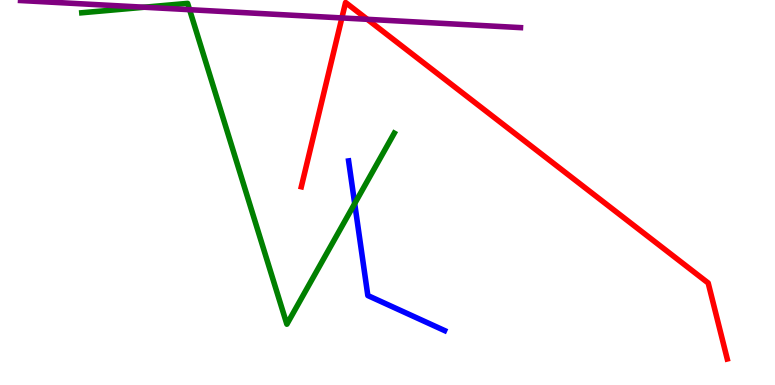[{'lines': ['blue', 'red'], 'intersections': []}, {'lines': ['green', 'red'], 'intersections': []}, {'lines': ['purple', 'red'], 'intersections': [{'x': 4.41, 'y': 9.53}, {'x': 4.74, 'y': 9.5}]}, {'lines': ['blue', 'green'], 'intersections': [{'x': 4.58, 'y': 4.71}]}, {'lines': ['blue', 'purple'], 'intersections': []}, {'lines': ['green', 'purple'], 'intersections': [{'x': 1.86, 'y': 9.81}, {'x': 2.45, 'y': 9.75}]}]